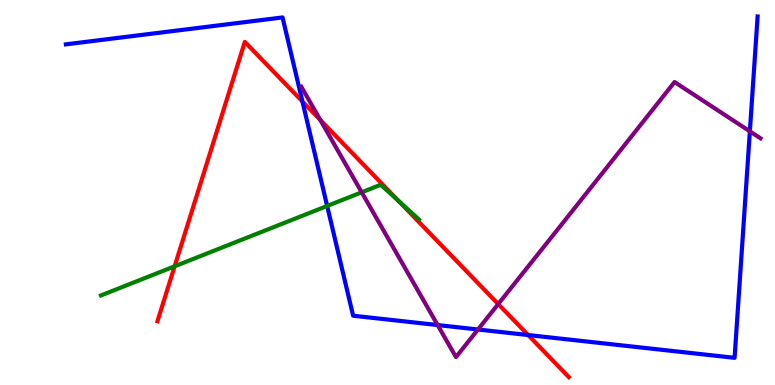[{'lines': ['blue', 'red'], 'intersections': [{'x': 3.9, 'y': 7.36}, {'x': 6.81, 'y': 1.3}]}, {'lines': ['green', 'red'], 'intersections': [{'x': 2.25, 'y': 3.08}, {'x': 5.14, 'y': 4.79}]}, {'lines': ['purple', 'red'], 'intersections': [{'x': 4.13, 'y': 6.88}, {'x': 6.43, 'y': 2.1}]}, {'lines': ['blue', 'green'], 'intersections': [{'x': 4.22, 'y': 4.65}]}, {'lines': ['blue', 'purple'], 'intersections': [{'x': 5.65, 'y': 1.56}, {'x': 6.17, 'y': 1.44}, {'x': 9.68, 'y': 6.59}]}, {'lines': ['green', 'purple'], 'intersections': [{'x': 4.67, 'y': 5.01}]}]